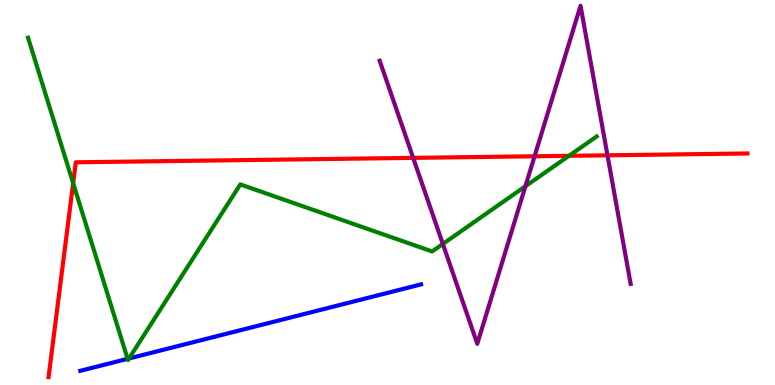[{'lines': ['blue', 'red'], 'intersections': []}, {'lines': ['green', 'red'], 'intersections': [{'x': 0.944, 'y': 5.24}, {'x': 7.34, 'y': 5.95}]}, {'lines': ['purple', 'red'], 'intersections': [{'x': 5.33, 'y': 5.9}, {'x': 6.9, 'y': 5.94}, {'x': 7.84, 'y': 5.97}]}, {'lines': ['blue', 'green'], 'intersections': [{'x': 1.65, 'y': 0.679}, {'x': 1.66, 'y': 0.689}]}, {'lines': ['blue', 'purple'], 'intersections': []}, {'lines': ['green', 'purple'], 'intersections': [{'x': 5.71, 'y': 3.66}, {'x': 6.78, 'y': 5.16}]}]